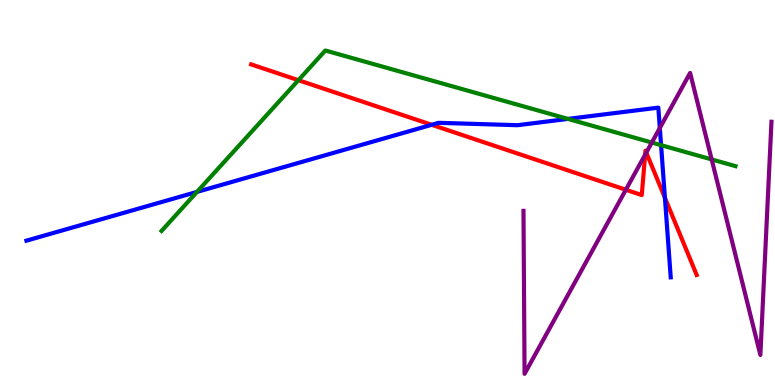[{'lines': ['blue', 'red'], 'intersections': [{'x': 5.57, 'y': 6.76}, {'x': 8.58, 'y': 4.86}]}, {'lines': ['green', 'red'], 'intersections': [{'x': 3.85, 'y': 7.92}]}, {'lines': ['purple', 'red'], 'intersections': [{'x': 8.08, 'y': 5.07}, {'x': 8.32, 'y': 5.98}, {'x': 8.34, 'y': 6.04}]}, {'lines': ['blue', 'green'], 'intersections': [{'x': 2.54, 'y': 5.02}, {'x': 7.33, 'y': 6.91}, {'x': 8.53, 'y': 6.23}]}, {'lines': ['blue', 'purple'], 'intersections': [{'x': 8.51, 'y': 6.68}]}, {'lines': ['green', 'purple'], 'intersections': [{'x': 8.41, 'y': 6.3}, {'x': 9.18, 'y': 5.86}]}]